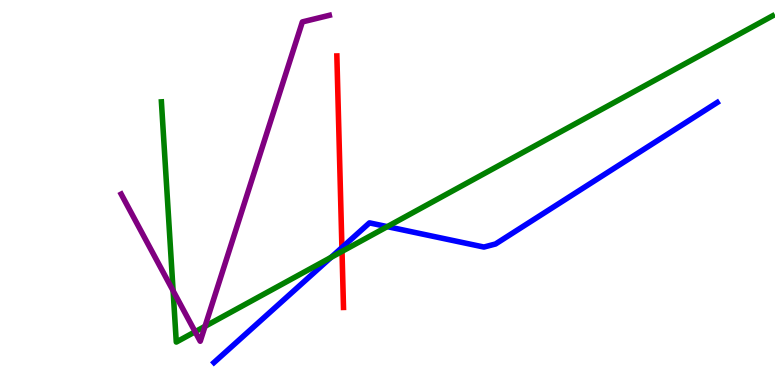[{'lines': ['blue', 'red'], 'intersections': [{'x': 4.41, 'y': 3.57}]}, {'lines': ['green', 'red'], 'intersections': [{'x': 4.41, 'y': 3.47}]}, {'lines': ['purple', 'red'], 'intersections': []}, {'lines': ['blue', 'green'], 'intersections': [{'x': 4.27, 'y': 3.31}, {'x': 5.0, 'y': 4.11}]}, {'lines': ['blue', 'purple'], 'intersections': []}, {'lines': ['green', 'purple'], 'intersections': [{'x': 2.23, 'y': 2.45}, {'x': 2.52, 'y': 1.38}, {'x': 2.65, 'y': 1.52}]}]